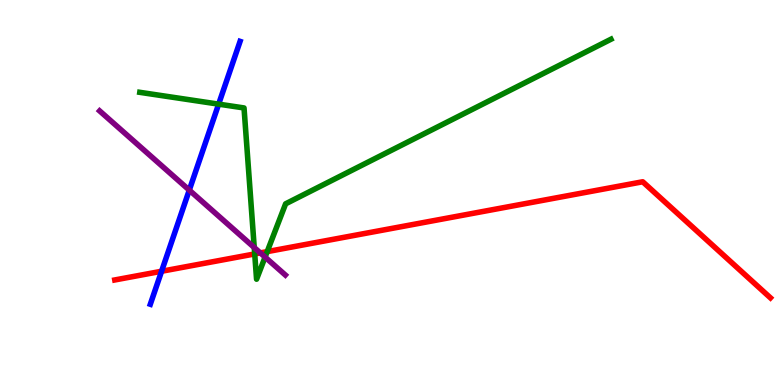[{'lines': ['blue', 'red'], 'intersections': [{'x': 2.08, 'y': 2.95}]}, {'lines': ['green', 'red'], 'intersections': [{'x': 3.29, 'y': 3.4}, {'x': 3.45, 'y': 3.46}]}, {'lines': ['purple', 'red'], 'intersections': [{'x': 3.36, 'y': 3.43}]}, {'lines': ['blue', 'green'], 'intersections': [{'x': 2.82, 'y': 7.3}]}, {'lines': ['blue', 'purple'], 'intersections': [{'x': 2.44, 'y': 5.06}]}, {'lines': ['green', 'purple'], 'intersections': [{'x': 3.28, 'y': 3.57}, {'x': 3.42, 'y': 3.32}]}]